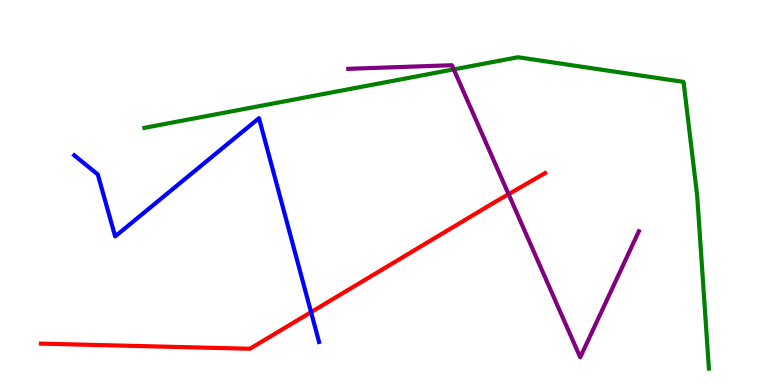[{'lines': ['blue', 'red'], 'intersections': [{'x': 4.01, 'y': 1.89}]}, {'lines': ['green', 'red'], 'intersections': []}, {'lines': ['purple', 'red'], 'intersections': [{'x': 6.56, 'y': 4.96}]}, {'lines': ['blue', 'green'], 'intersections': []}, {'lines': ['blue', 'purple'], 'intersections': []}, {'lines': ['green', 'purple'], 'intersections': [{'x': 5.85, 'y': 8.2}]}]